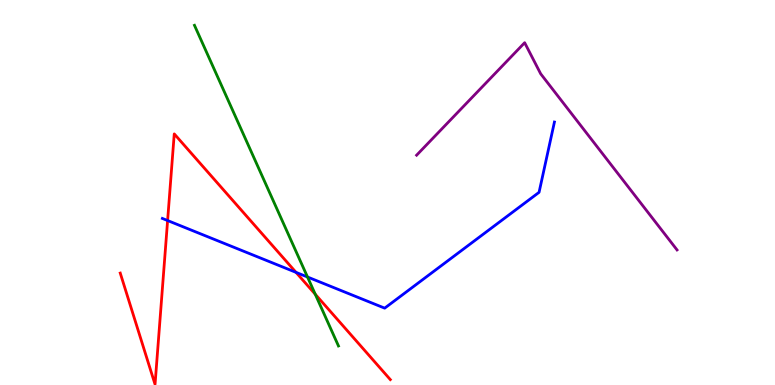[{'lines': ['blue', 'red'], 'intersections': [{'x': 2.16, 'y': 4.27}, {'x': 3.82, 'y': 2.93}]}, {'lines': ['green', 'red'], 'intersections': [{'x': 4.07, 'y': 2.36}]}, {'lines': ['purple', 'red'], 'intersections': []}, {'lines': ['blue', 'green'], 'intersections': [{'x': 3.97, 'y': 2.81}]}, {'lines': ['blue', 'purple'], 'intersections': []}, {'lines': ['green', 'purple'], 'intersections': []}]